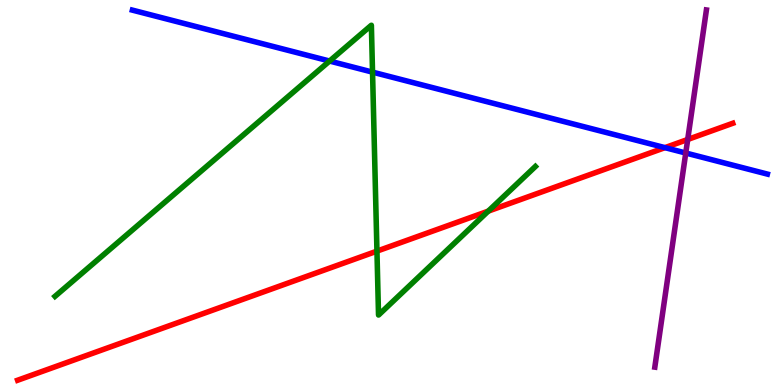[{'lines': ['blue', 'red'], 'intersections': [{'x': 8.58, 'y': 6.17}]}, {'lines': ['green', 'red'], 'intersections': [{'x': 4.86, 'y': 3.48}, {'x': 6.3, 'y': 4.52}]}, {'lines': ['purple', 'red'], 'intersections': [{'x': 8.87, 'y': 6.38}]}, {'lines': ['blue', 'green'], 'intersections': [{'x': 4.25, 'y': 8.41}, {'x': 4.81, 'y': 8.13}]}, {'lines': ['blue', 'purple'], 'intersections': [{'x': 8.85, 'y': 6.03}]}, {'lines': ['green', 'purple'], 'intersections': []}]